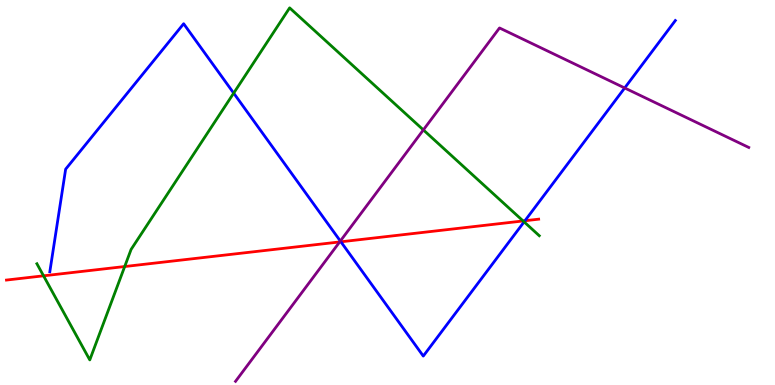[{'lines': ['blue', 'red'], 'intersections': [{'x': 4.4, 'y': 3.72}, {'x': 6.77, 'y': 4.27}]}, {'lines': ['green', 'red'], 'intersections': [{'x': 0.562, 'y': 2.84}, {'x': 1.61, 'y': 3.08}, {'x': 6.75, 'y': 4.26}]}, {'lines': ['purple', 'red'], 'intersections': [{'x': 4.38, 'y': 3.72}]}, {'lines': ['blue', 'green'], 'intersections': [{'x': 3.02, 'y': 7.58}, {'x': 6.76, 'y': 4.24}]}, {'lines': ['blue', 'purple'], 'intersections': [{'x': 4.39, 'y': 3.74}, {'x': 8.06, 'y': 7.72}]}, {'lines': ['green', 'purple'], 'intersections': [{'x': 5.46, 'y': 6.63}]}]